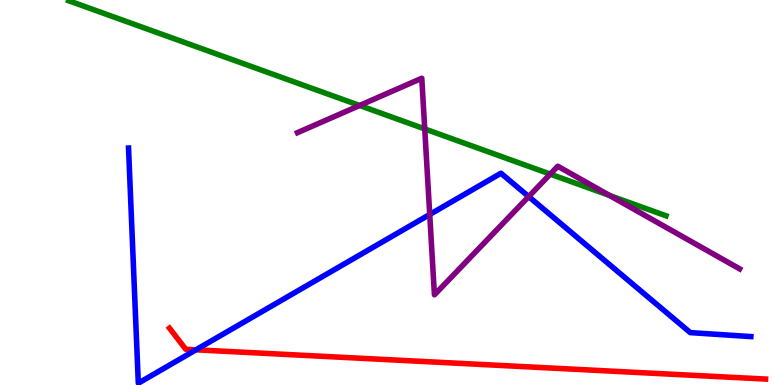[{'lines': ['blue', 'red'], 'intersections': [{'x': 2.53, 'y': 0.914}]}, {'lines': ['green', 'red'], 'intersections': []}, {'lines': ['purple', 'red'], 'intersections': []}, {'lines': ['blue', 'green'], 'intersections': []}, {'lines': ['blue', 'purple'], 'intersections': [{'x': 5.54, 'y': 4.43}, {'x': 6.82, 'y': 4.89}]}, {'lines': ['green', 'purple'], 'intersections': [{'x': 4.64, 'y': 7.26}, {'x': 5.48, 'y': 6.65}, {'x': 7.1, 'y': 5.48}, {'x': 7.87, 'y': 4.92}]}]